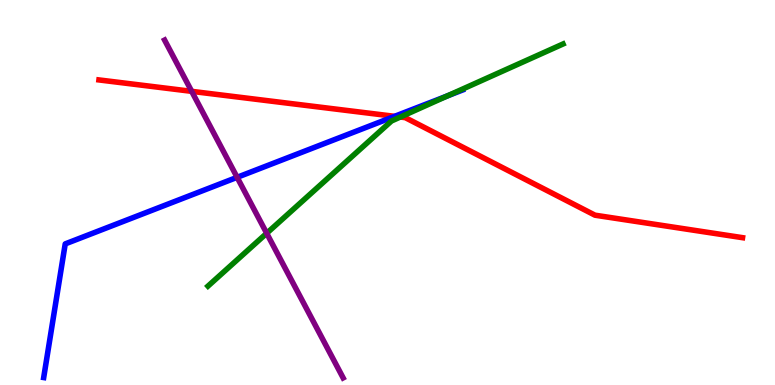[{'lines': ['blue', 'red'], 'intersections': [{'x': 5.09, 'y': 6.98}]}, {'lines': ['green', 'red'], 'intersections': [{'x': 5.17, 'y': 6.96}]}, {'lines': ['purple', 'red'], 'intersections': [{'x': 2.47, 'y': 7.63}]}, {'lines': ['blue', 'green'], 'intersections': [{'x': 5.77, 'y': 7.51}]}, {'lines': ['blue', 'purple'], 'intersections': [{'x': 3.06, 'y': 5.39}]}, {'lines': ['green', 'purple'], 'intersections': [{'x': 3.44, 'y': 3.94}]}]